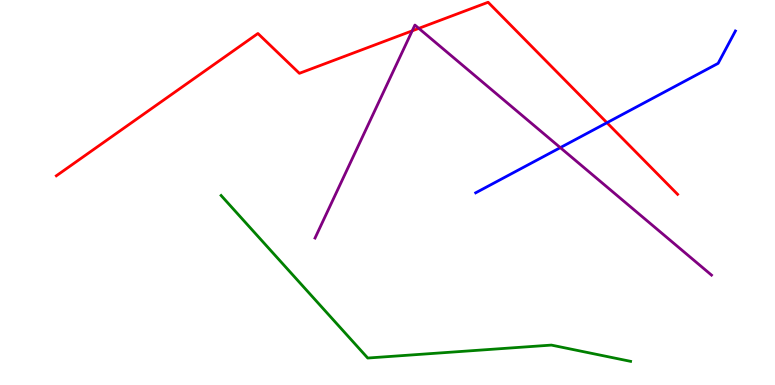[{'lines': ['blue', 'red'], 'intersections': [{'x': 7.83, 'y': 6.81}]}, {'lines': ['green', 'red'], 'intersections': []}, {'lines': ['purple', 'red'], 'intersections': [{'x': 5.32, 'y': 9.2}, {'x': 5.4, 'y': 9.26}]}, {'lines': ['blue', 'green'], 'intersections': []}, {'lines': ['blue', 'purple'], 'intersections': [{'x': 7.23, 'y': 6.17}]}, {'lines': ['green', 'purple'], 'intersections': []}]